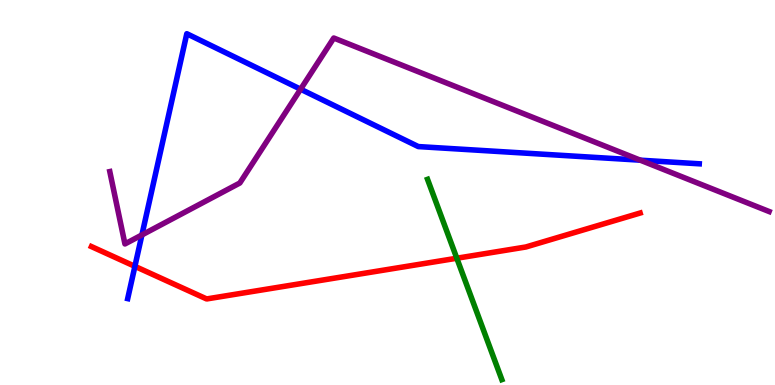[{'lines': ['blue', 'red'], 'intersections': [{'x': 1.74, 'y': 3.08}]}, {'lines': ['green', 'red'], 'intersections': [{'x': 5.89, 'y': 3.29}]}, {'lines': ['purple', 'red'], 'intersections': []}, {'lines': ['blue', 'green'], 'intersections': []}, {'lines': ['blue', 'purple'], 'intersections': [{'x': 1.83, 'y': 3.9}, {'x': 3.88, 'y': 7.68}, {'x': 8.26, 'y': 5.84}]}, {'lines': ['green', 'purple'], 'intersections': []}]